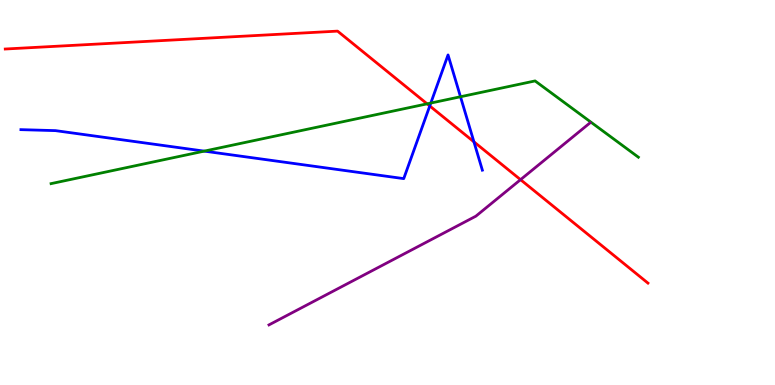[{'lines': ['blue', 'red'], 'intersections': [{'x': 5.55, 'y': 7.25}, {'x': 6.12, 'y': 6.32}]}, {'lines': ['green', 'red'], 'intersections': [{'x': 5.51, 'y': 7.3}]}, {'lines': ['purple', 'red'], 'intersections': [{'x': 6.72, 'y': 5.33}]}, {'lines': ['blue', 'green'], 'intersections': [{'x': 2.64, 'y': 6.07}, {'x': 5.56, 'y': 7.32}, {'x': 5.94, 'y': 7.49}]}, {'lines': ['blue', 'purple'], 'intersections': []}, {'lines': ['green', 'purple'], 'intersections': []}]